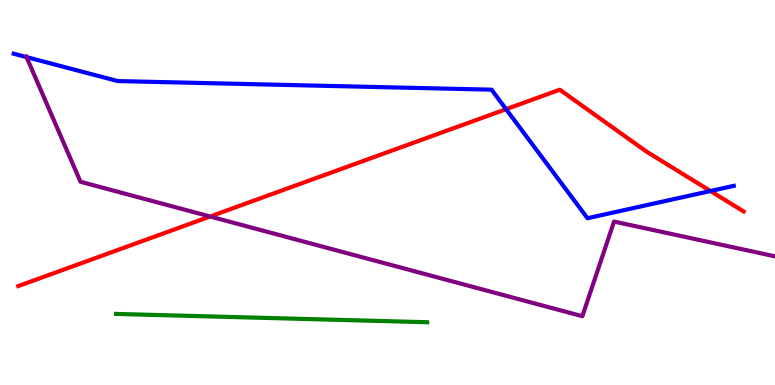[{'lines': ['blue', 'red'], 'intersections': [{'x': 6.53, 'y': 7.16}, {'x': 9.17, 'y': 5.04}]}, {'lines': ['green', 'red'], 'intersections': []}, {'lines': ['purple', 'red'], 'intersections': [{'x': 2.71, 'y': 4.38}]}, {'lines': ['blue', 'green'], 'intersections': []}, {'lines': ['blue', 'purple'], 'intersections': [{'x': 0.342, 'y': 8.52}]}, {'lines': ['green', 'purple'], 'intersections': []}]